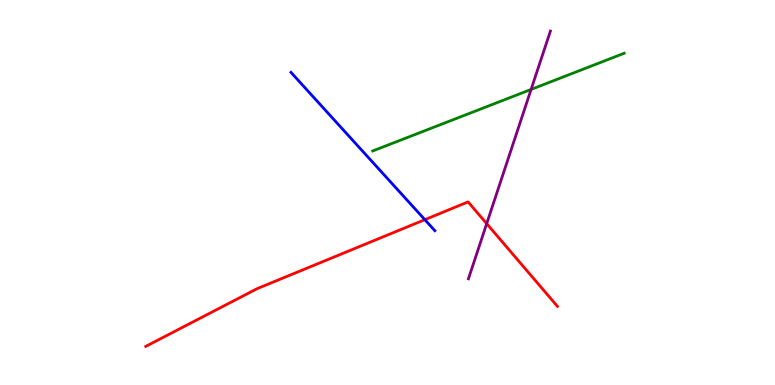[{'lines': ['blue', 'red'], 'intersections': [{'x': 5.48, 'y': 4.29}]}, {'lines': ['green', 'red'], 'intersections': []}, {'lines': ['purple', 'red'], 'intersections': [{'x': 6.28, 'y': 4.19}]}, {'lines': ['blue', 'green'], 'intersections': []}, {'lines': ['blue', 'purple'], 'intersections': []}, {'lines': ['green', 'purple'], 'intersections': [{'x': 6.85, 'y': 7.68}]}]